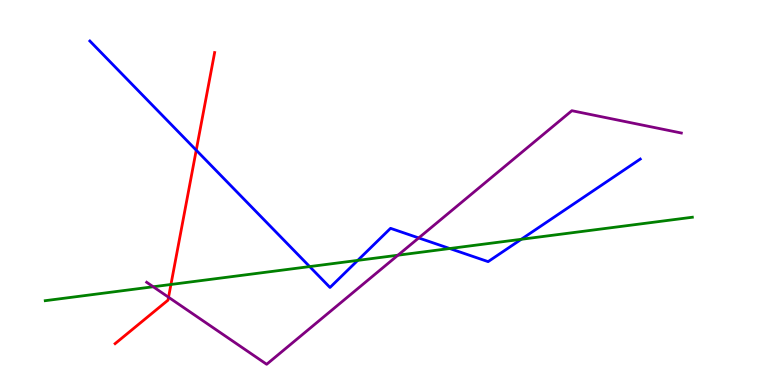[{'lines': ['blue', 'red'], 'intersections': [{'x': 2.53, 'y': 6.1}]}, {'lines': ['green', 'red'], 'intersections': [{'x': 2.21, 'y': 2.61}]}, {'lines': ['purple', 'red'], 'intersections': [{'x': 2.17, 'y': 2.28}]}, {'lines': ['blue', 'green'], 'intersections': [{'x': 4.0, 'y': 3.08}, {'x': 4.62, 'y': 3.24}, {'x': 5.8, 'y': 3.54}, {'x': 6.73, 'y': 3.78}]}, {'lines': ['blue', 'purple'], 'intersections': [{'x': 5.4, 'y': 3.82}]}, {'lines': ['green', 'purple'], 'intersections': [{'x': 1.98, 'y': 2.55}, {'x': 5.13, 'y': 3.37}]}]